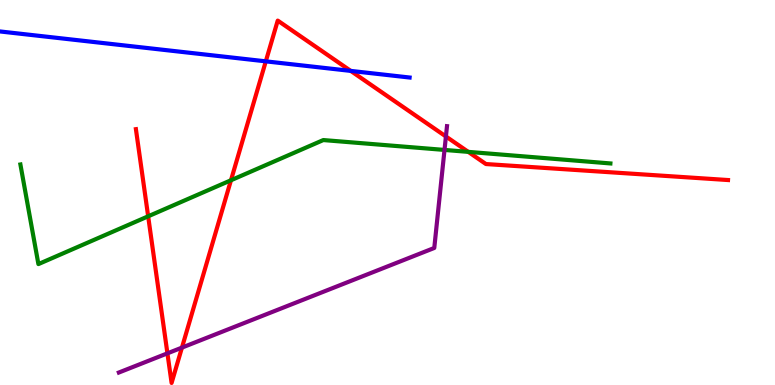[{'lines': ['blue', 'red'], 'intersections': [{'x': 3.43, 'y': 8.41}, {'x': 4.53, 'y': 8.16}]}, {'lines': ['green', 'red'], 'intersections': [{'x': 1.91, 'y': 4.38}, {'x': 2.98, 'y': 5.32}, {'x': 6.04, 'y': 6.06}]}, {'lines': ['purple', 'red'], 'intersections': [{'x': 2.16, 'y': 0.822}, {'x': 2.35, 'y': 0.971}, {'x': 5.75, 'y': 6.46}]}, {'lines': ['blue', 'green'], 'intersections': []}, {'lines': ['blue', 'purple'], 'intersections': []}, {'lines': ['green', 'purple'], 'intersections': [{'x': 5.74, 'y': 6.11}]}]